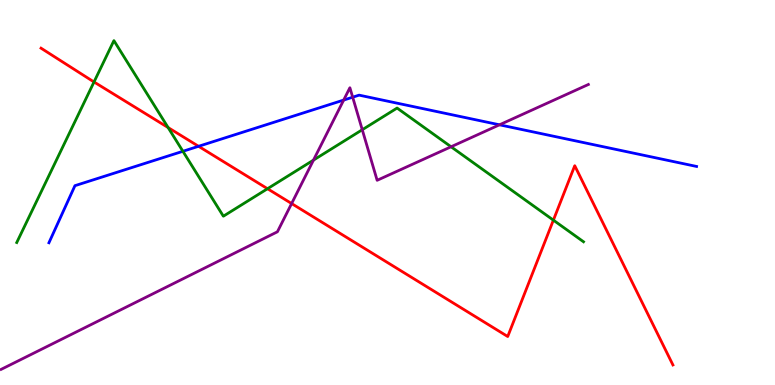[{'lines': ['blue', 'red'], 'intersections': [{'x': 2.56, 'y': 6.2}]}, {'lines': ['green', 'red'], 'intersections': [{'x': 1.21, 'y': 7.87}, {'x': 2.17, 'y': 6.69}, {'x': 3.45, 'y': 5.1}, {'x': 7.14, 'y': 4.28}]}, {'lines': ['purple', 'red'], 'intersections': [{'x': 3.76, 'y': 4.71}]}, {'lines': ['blue', 'green'], 'intersections': [{'x': 2.36, 'y': 6.07}]}, {'lines': ['blue', 'purple'], 'intersections': [{'x': 4.43, 'y': 7.4}, {'x': 4.55, 'y': 7.48}, {'x': 6.45, 'y': 6.76}]}, {'lines': ['green', 'purple'], 'intersections': [{'x': 4.04, 'y': 5.84}, {'x': 4.67, 'y': 6.63}, {'x': 5.82, 'y': 6.19}]}]